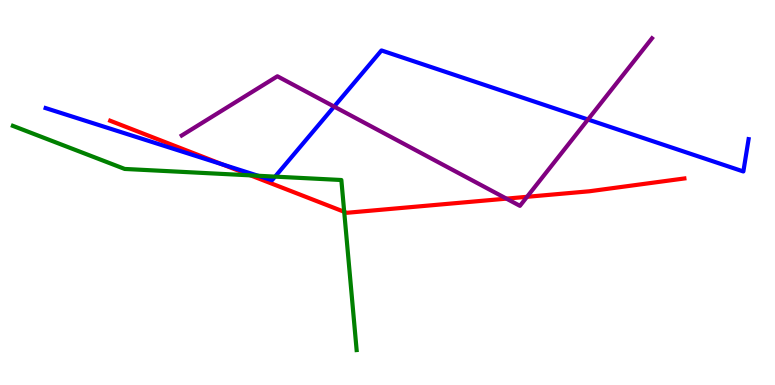[{'lines': ['blue', 'red'], 'intersections': [{'x': 2.87, 'y': 5.73}]}, {'lines': ['green', 'red'], 'intersections': [{'x': 3.23, 'y': 5.44}, {'x': 4.44, 'y': 4.5}]}, {'lines': ['purple', 'red'], 'intersections': [{'x': 6.53, 'y': 4.84}, {'x': 6.8, 'y': 4.89}]}, {'lines': ['blue', 'green'], 'intersections': [{'x': 3.33, 'y': 5.43}, {'x': 3.55, 'y': 5.41}]}, {'lines': ['blue', 'purple'], 'intersections': [{'x': 4.31, 'y': 7.23}, {'x': 7.59, 'y': 6.9}]}, {'lines': ['green', 'purple'], 'intersections': []}]